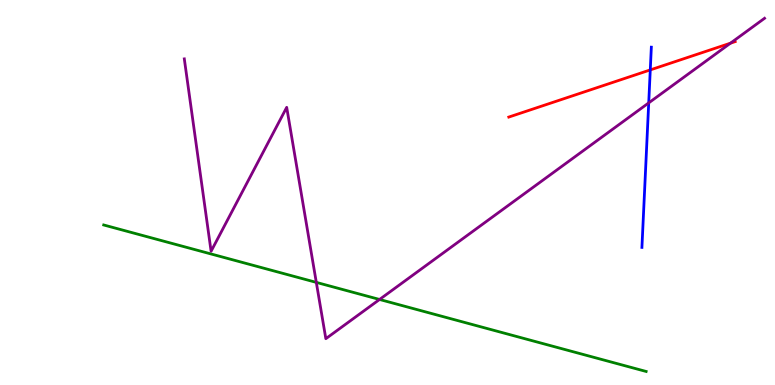[{'lines': ['blue', 'red'], 'intersections': [{'x': 8.39, 'y': 8.18}]}, {'lines': ['green', 'red'], 'intersections': []}, {'lines': ['purple', 'red'], 'intersections': [{'x': 9.43, 'y': 8.88}]}, {'lines': ['blue', 'green'], 'intersections': []}, {'lines': ['blue', 'purple'], 'intersections': [{'x': 8.37, 'y': 7.33}]}, {'lines': ['green', 'purple'], 'intersections': [{'x': 4.08, 'y': 2.67}, {'x': 4.9, 'y': 2.22}]}]